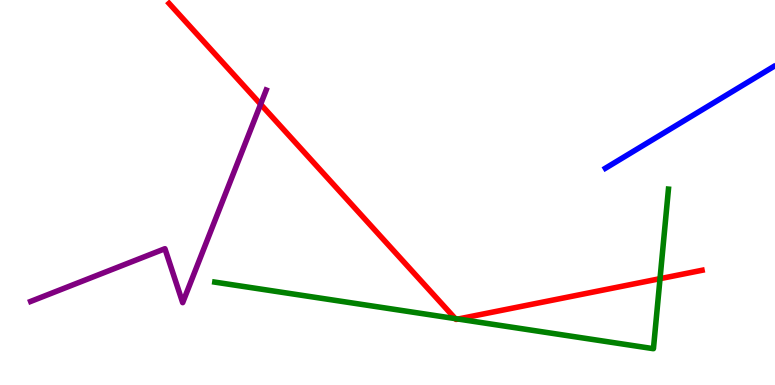[{'lines': ['blue', 'red'], 'intersections': []}, {'lines': ['green', 'red'], 'intersections': [{'x': 5.87, 'y': 1.72}, {'x': 5.91, 'y': 1.71}, {'x': 8.52, 'y': 2.76}]}, {'lines': ['purple', 'red'], 'intersections': [{'x': 3.36, 'y': 7.29}]}, {'lines': ['blue', 'green'], 'intersections': []}, {'lines': ['blue', 'purple'], 'intersections': []}, {'lines': ['green', 'purple'], 'intersections': []}]